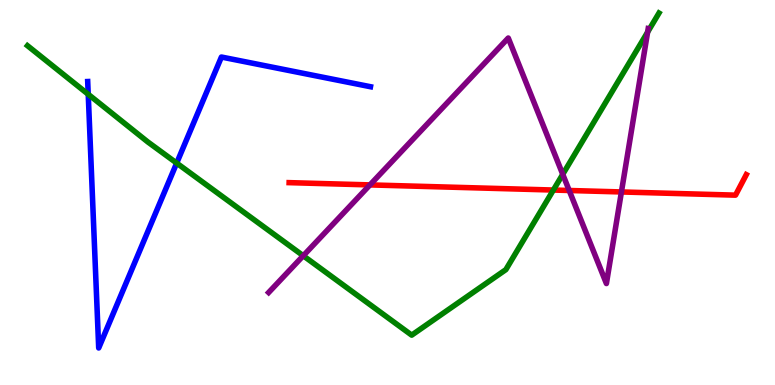[{'lines': ['blue', 'red'], 'intersections': []}, {'lines': ['green', 'red'], 'intersections': [{'x': 7.14, 'y': 5.06}]}, {'lines': ['purple', 'red'], 'intersections': [{'x': 4.77, 'y': 5.2}, {'x': 7.34, 'y': 5.05}, {'x': 8.02, 'y': 5.01}]}, {'lines': ['blue', 'green'], 'intersections': [{'x': 1.14, 'y': 7.55}, {'x': 2.28, 'y': 5.76}]}, {'lines': ['blue', 'purple'], 'intersections': []}, {'lines': ['green', 'purple'], 'intersections': [{'x': 3.91, 'y': 3.36}, {'x': 7.26, 'y': 5.47}, {'x': 8.36, 'y': 9.17}]}]